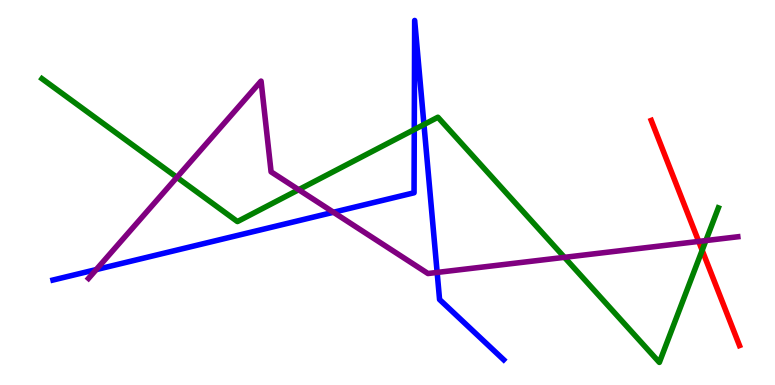[{'lines': ['blue', 'red'], 'intersections': []}, {'lines': ['green', 'red'], 'intersections': [{'x': 9.06, 'y': 3.5}]}, {'lines': ['purple', 'red'], 'intersections': [{'x': 9.02, 'y': 3.73}]}, {'lines': ['blue', 'green'], 'intersections': [{'x': 5.35, 'y': 6.64}, {'x': 5.47, 'y': 6.77}]}, {'lines': ['blue', 'purple'], 'intersections': [{'x': 1.24, 'y': 3.0}, {'x': 4.3, 'y': 4.49}, {'x': 5.64, 'y': 2.92}]}, {'lines': ['green', 'purple'], 'intersections': [{'x': 2.28, 'y': 5.39}, {'x': 3.85, 'y': 5.07}, {'x': 7.28, 'y': 3.32}, {'x': 9.11, 'y': 3.75}]}]